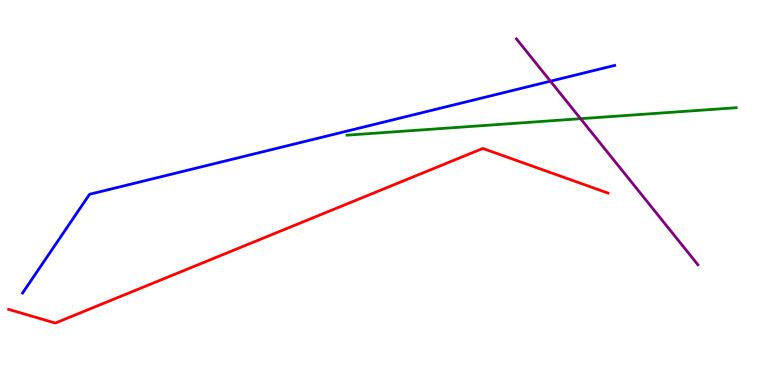[{'lines': ['blue', 'red'], 'intersections': []}, {'lines': ['green', 'red'], 'intersections': []}, {'lines': ['purple', 'red'], 'intersections': []}, {'lines': ['blue', 'green'], 'intersections': []}, {'lines': ['blue', 'purple'], 'intersections': [{'x': 7.1, 'y': 7.89}]}, {'lines': ['green', 'purple'], 'intersections': [{'x': 7.49, 'y': 6.92}]}]